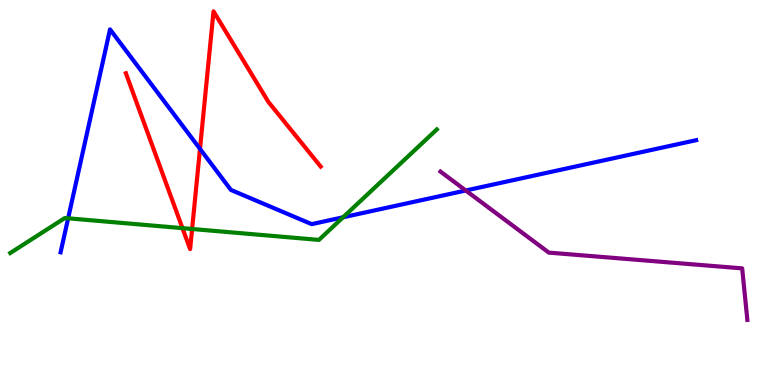[{'lines': ['blue', 'red'], 'intersections': [{'x': 2.58, 'y': 6.13}]}, {'lines': ['green', 'red'], 'intersections': [{'x': 2.35, 'y': 4.07}, {'x': 2.48, 'y': 4.05}]}, {'lines': ['purple', 'red'], 'intersections': []}, {'lines': ['blue', 'green'], 'intersections': [{'x': 0.879, 'y': 4.33}, {'x': 4.43, 'y': 4.36}]}, {'lines': ['blue', 'purple'], 'intersections': [{'x': 6.01, 'y': 5.05}]}, {'lines': ['green', 'purple'], 'intersections': []}]